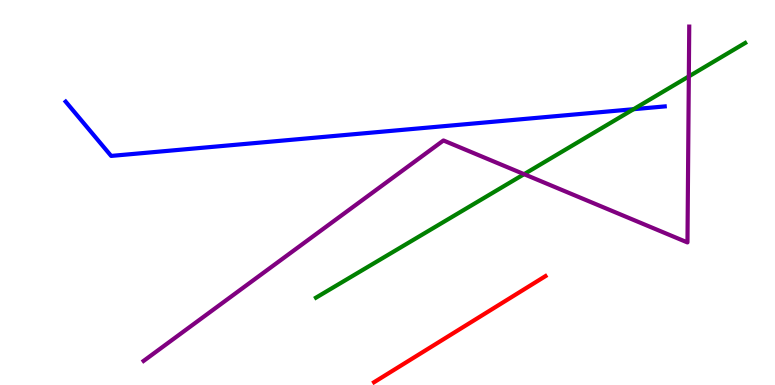[{'lines': ['blue', 'red'], 'intersections': []}, {'lines': ['green', 'red'], 'intersections': []}, {'lines': ['purple', 'red'], 'intersections': []}, {'lines': ['blue', 'green'], 'intersections': [{'x': 8.18, 'y': 7.16}]}, {'lines': ['blue', 'purple'], 'intersections': []}, {'lines': ['green', 'purple'], 'intersections': [{'x': 6.76, 'y': 5.48}, {'x': 8.89, 'y': 8.02}]}]